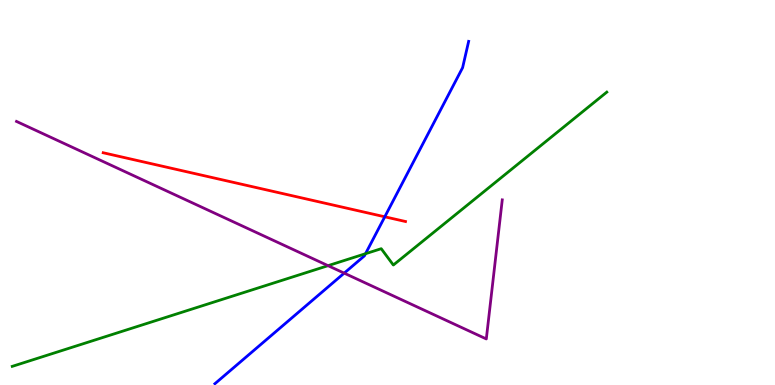[{'lines': ['blue', 'red'], 'intersections': [{'x': 4.96, 'y': 4.37}]}, {'lines': ['green', 'red'], 'intersections': []}, {'lines': ['purple', 'red'], 'intersections': []}, {'lines': ['blue', 'green'], 'intersections': [{'x': 4.72, 'y': 3.41}]}, {'lines': ['blue', 'purple'], 'intersections': [{'x': 4.44, 'y': 2.91}]}, {'lines': ['green', 'purple'], 'intersections': [{'x': 4.23, 'y': 3.1}]}]